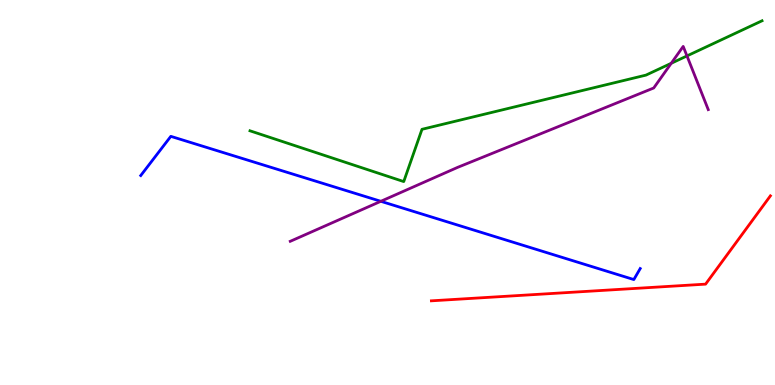[{'lines': ['blue', 'red'], 'intersections': []}, {'lines': ['green', 'red'], 'intersections': []}, {'lines': ['purple', 'red'], 'intersections': []}, {'lines': ['blue', 'green'], 'intersections': []}, {'lines': ['blue', 'purple'], 'intersections': [{'x': 4.91, 'y': 4.77}]}, {'lines': ['green', 'purple'], 'intersections': [{'x': 8.66, 'y': 8.36}, {'x': 8.86, 'y': 8.55}]}]